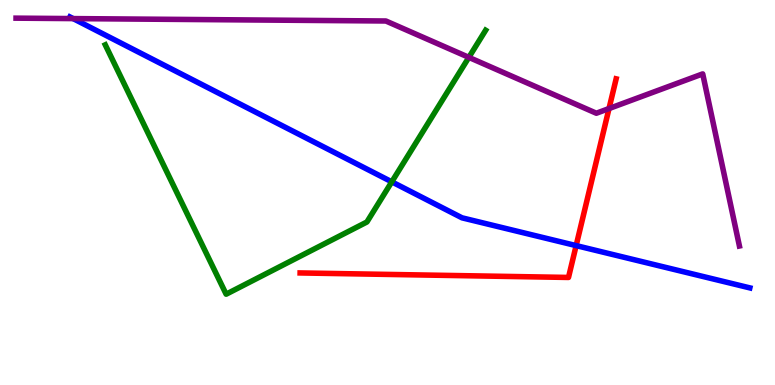[{'lines': ['blue', 'red'], 'intersections': [{'x': 7.43, 'y': 3.62}]}, {'lines': ['green', 'red'], 'intersections': []}, {'lines': ['purple', 'red'], 'intersections': [{'x': 7.86, 'y': 7.18}]}, {'lines': ['blue', 'green'], 'intersections': [{'x': 5.06, 'y': 5.28}]}, {'lines': ['blue', 'purple'], 'intersections': [{'x': 0.944, 'y': 9.52}]}, {'lines': ['green', 'purple'], 'intersections': [{'x': 6.05, 'y': 8.51}]}]